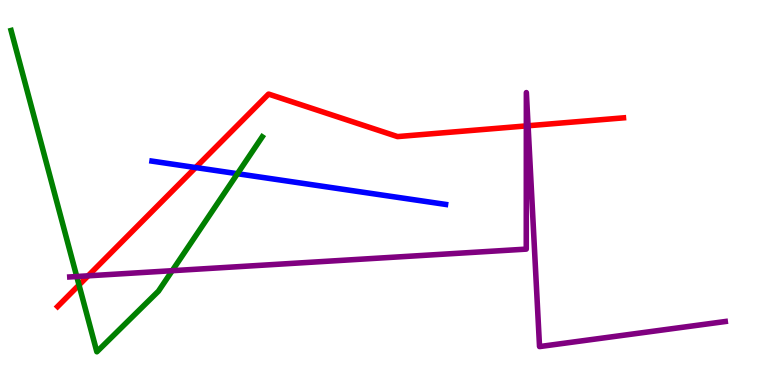[{'lines': ['blue', 'red'], 'intersections': [{'x': 2.52, 'y': 5.65}]}, {'lines': ['green', 'red'], 'intersections': [{'x': 1.02, 'y': 2.6}]}, {'lines': ['purple', 'red'], 'intersections': [{'x': 1.14, 'y': 2.84}, {'x': 6.79, 'y': 6.73}, {'x': 6.81, 'y': 6.73}]}, {'lines': ['blue', 'green'], 'intersections': [{'x': 3.06, 'y': 5.49}]}, {'lines': ['blue', 'purple'], 'intersections': []}, {'lines': ['green', 'purple'], 'intersections': [{'x': 0.99, 'y': 2.82}, {'x': 2.22, 'y': 2.97}]}]